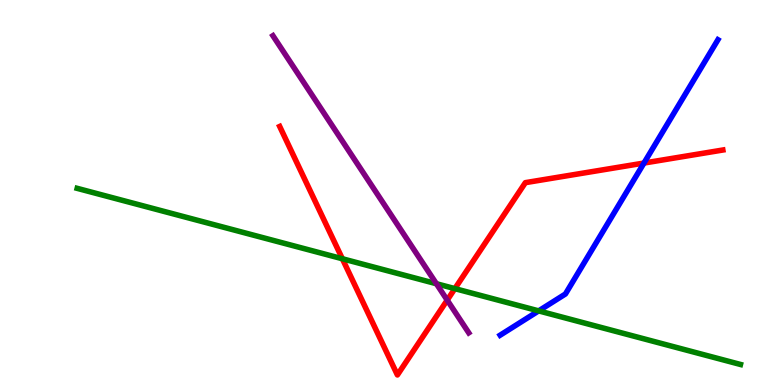[{'lines': ['blue', 'red'], 'intersections': [{'x': 8.31, 'y': 5.76}]}, {'lines': ['green', 'red'], 'intersections': [{'x': 4.42, 'y': 3.28}, {'x': 5.87, 'y': 2.5}]}, {'lines': ['purple', 'red'], 'intersections': [{'x': 5.77, 'y': 2.2}]}, {'lines': ['blue', 'green'], 'intersections': [{'x': 6.95, 'y': 1.93}]}, {'lines': ['blue', 'purple'], 'intersections': []}, {'lines': ['green', 'purple'], 'intersections': [{'x': 5.63, 'y': 2.63}]}]